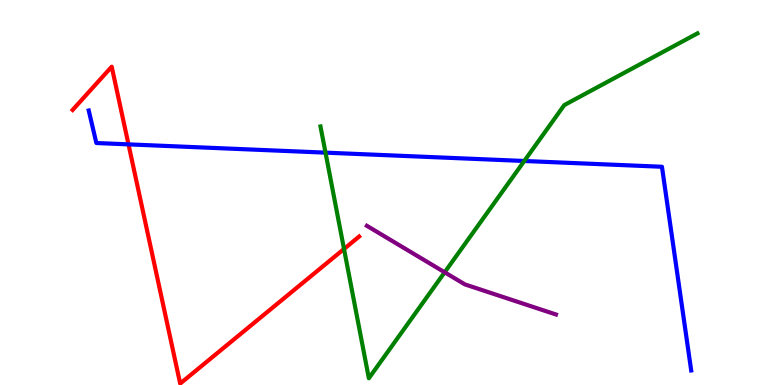[{'lines': ['blue', 'red'], 'intersections': [{'x': 1.66, 'y': 6.25}]}, {'lines': ['green', 'red'], 'intersections': [{'x': 4.44, 'y': 3.53}]}, {'lines': ['purple', 'red'], 'intersections': []}, {'lines': ['blue', 'green'], 'intersections': [{'x': 4.2, 'y': 6.04}, {'x': 6.76, 'y': 5.82}]}, {'lines': ['blue', 'purple'], 'intersections': []}, {'lines': ['green', 'purple'], 'intersections': [{'x': 5.74, 'y': 2.93}]}]